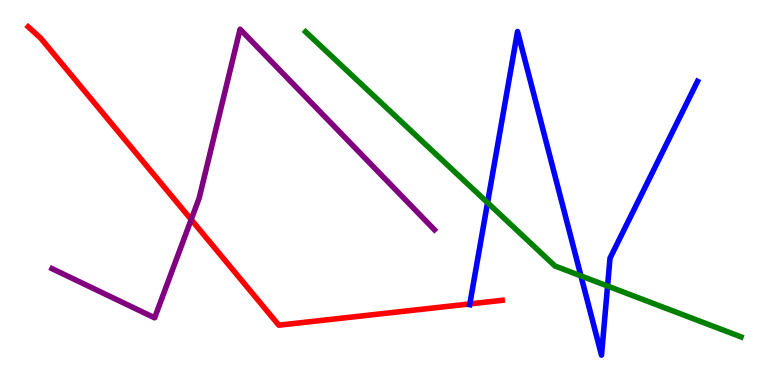[{'lines': ['blue', 'red'], 'intersections': [{'x': 6.06, 'y': 2.11}]}, {'lines': ['green', 'red'], 'intersections': []}, {'lines': ['purple', 'red'], 'intersections': [{'x': 2.47, 'y': 4.3}]}, {'lines': ['blue', 'green'], 'intersections': [{'x': 6.29, 'y': 4.74}, {'x': 7.5, 'y': 2.83}, {'x': 7.84, 'y': 2.57}]}, {'lines': ['blue', 'purple'], 'intersections': []}, {'lines': ['green', 'purple'], 'intersections': []}]